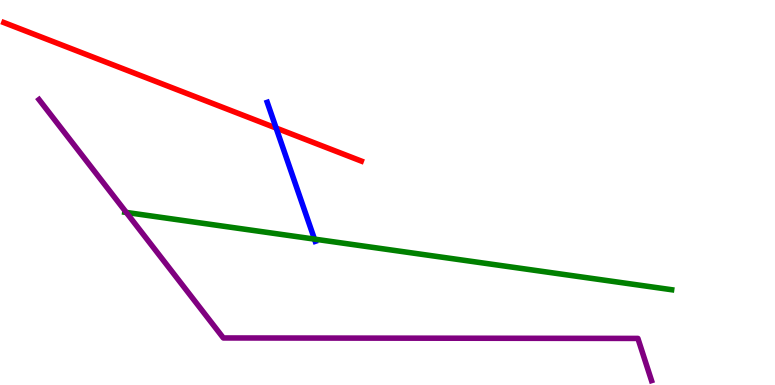[{'lines': ['blue', 'red'], 'intersections': [{'x': 3.56, 'y': 6.67}]}, {'lines': ['green', 'red'], 'intersections': []}, {'lines': ['purple', 'red'], 'intersections': []}, {'lines': ['blue', 'green'], 'intersections': [{'x': 4.06, 'y': 3.79}]}, {'lines': ['blue', 'purple'], 'intersections': []}, {'lines': ['green', 'purple'], 'intersections': [{'x': 1.63, 'y': 4.48}]}]